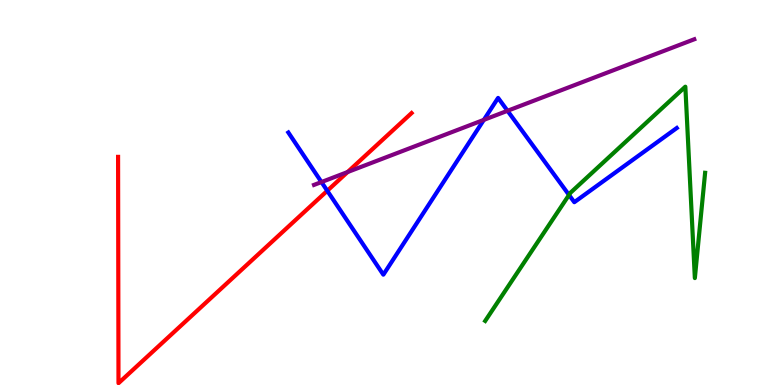[{'lines': ['blue', 'red'], 'intersections': [{'x': 4.22, 'y': 5.04}]}, {'lines': ['green', 'red'], 'intersections': []}, {'lines': ['purple', 'red'], 'intersections': [{'x': 4.49, 'y': 5.53}]}, {'lines': ['blue', 'green'], 'intersections': [{'x': 7.34, 'y': 4.94}]}, {'lines': ['blue', 'purple'], 'intersections': [{'x': 4.15, 'y': 5.27}, {'x': 6.24, 'y': 6.89}, {'x': 6.55, 'y': 7.12}]}, {'lines': ['green', 'purple'], 'intersections': []}]